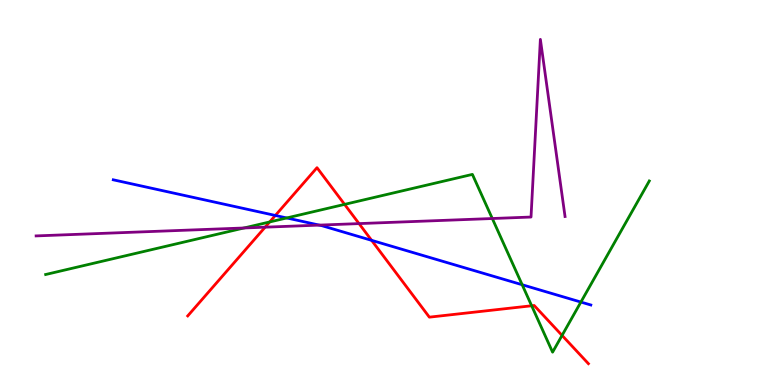[{'lines': ['blue', 'red'], 'intersections': [{'x': 3.55, 'y': 4.4}, {'x': 4.8, 'y': 3.76}]}, {'lines': ['green', 'red'], 'intersections': [{'x': 3.48, 'y': 4.23}, {'x': 4.45, 'y': 4.69}, {'x': 6.86, 'y': 2.06}, {'x': 7.25, 'y': 1.29}]}, {'lines': ['purple', 'red'], 'intersections': [{'x': 3.42, 'y': 4.1}, {'x': 4.63, 'y': 4.19}]}, {'lines': ['blue', 'green'], 'intersections': [{'x': 3.7, 'y': 4.34}, {'x': 6.74, 'y': 2.6}, {'x': 7.5, 'y': 2.15}]}, {'lines': ['blue', 'purple'], 'intersections': [{'x': 4.12, 'y': 4.15}]}, {'lines': ['green', 'purple'], 'intersections': [{'x': 3.15, 'y': 4.08}, {'x': 6.35, 'y': 4.32}]}]